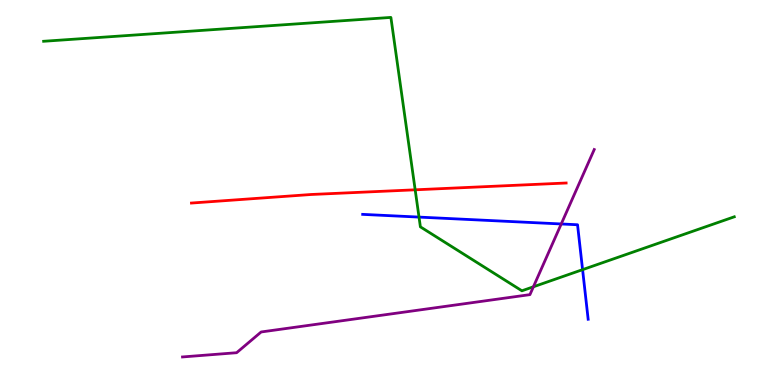[{'lines': ['blue', 'red'], 'intersections': []}, {'lines': ['green', 'red'], 'intersections': [{'x': 5.36, 'y': 5.07}]}, {'lines': ['purple', 'red'], 'intersections': []}, {'lines': ['blue', 'green'], 'intersections': [{'x': 5.41, 'y': 4.36}, {'x': 7.52, 'y': 3.0}]}, {'lines': ['blue', 'purple'], 'intersections': [{'x': 7.24, 'y': 4.18}]}, {'lines': ['green', 'purple'], 'intersections': [{'x': 6.88, 'y': 2.55}]}]